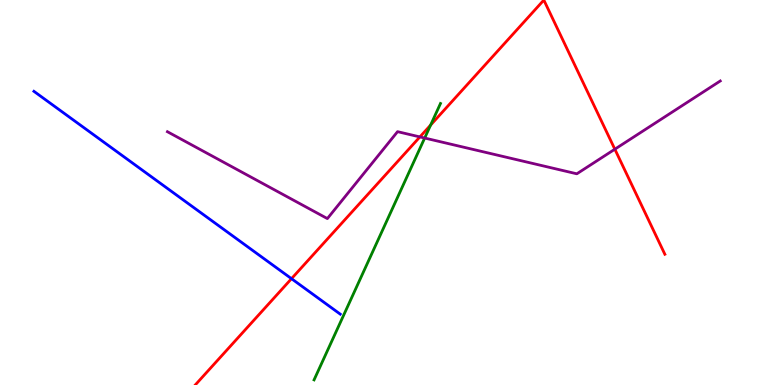[{'lines': ['blue', 'red'], 'intersections': [{'x': 3.76, 'y': 2.76}]}, {'lines': ['green', 'red'], 'intersections': [{'x': 5.56, 'y': 6.75}]}, {'lines': ['purple', 'red'], 'intersections': [{'x': 5.42, 'y': 6.44}, {'x': 7.93, 'y': 6.12}]}, {'lines': ['blue', 'green'], 'intersections': []}, {'lines': ['blue', 'purple'], 'intersections': []}, {'lines': ['green', 'purple'], 'intersections': [{'x': 5.48, 'y': 6.41}]}]